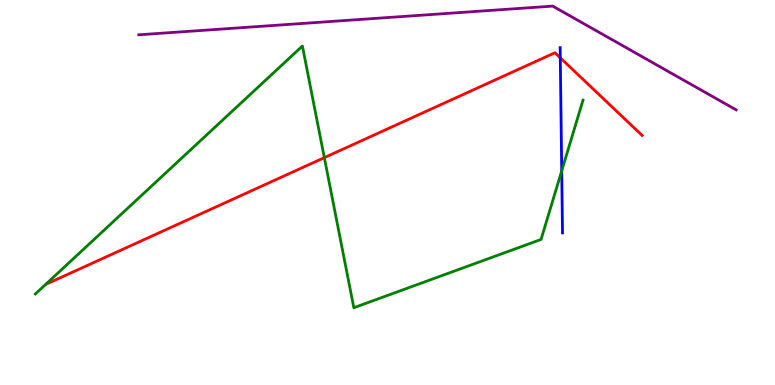[{'lines': ['blue', 'red'], 'intersections': [{'x': 7.23, 'y': 8.5}]}, {'lines': ['green', 'red'], 'intersections': [{'x': 4.18, 'y': 5.91}]}, {'lines': ['purple', 'red'], 'intersections': []}, {'lines': ['blue', 'green'], 'intersections': [{'x': 7.25, 'y': 5.56}]}, {'lines': ['blue', 'purple'], 'intersections': []}, {'lines': ['green', 'purple'], 'intersections': []}]